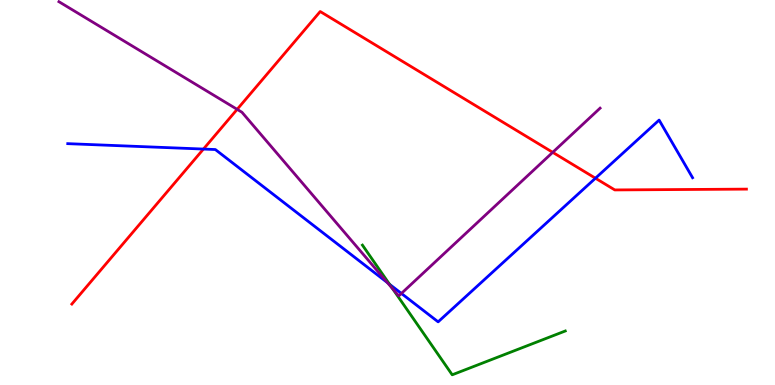[{'lines': ['blue', 'red'], 'intersections': [{'x': 2.63, 'y': 6.13}, {'x': 7.68, 'y': 5.37}]}, {'lines': ['green', 'red'], 'intersections': []}, {'lines': ['purple', 'red'], 'intersections': [{'x': 3.06, 'y': 7.16}, {'x': 7.13, 'y': 6.04}]}, {'lines': ['blue', 'green'], 'intersections': [{'x': 5.03, 'y': 2.62}]}, {'lines': ['blue', 'purple'], 'intersections': [{'x': 5.0, 'y': 2.66}, {'x': 5.18, 'y': 2.38}]}, {'lines': ['green', 'purple'], 'intersections': [{'x': 5.07, 'y': 2.5}]}]